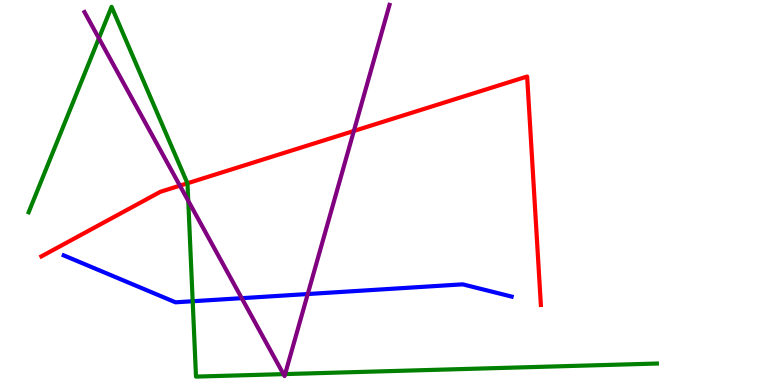[{'lines': ['blue', 'red'], 'intersections': []}, {'lines': ['green', 'red'], 'intersections': [{'x': 2.42, 'y': 5.24}]}, {'lines': ['purple', 'red'], 'intersections': [{'x': 2.32, 'y': 5.18}, {'x': 4.57, 'y': 6.6}]}, {'lines': ['blue', 'green'], 'intersections': [{'x': 2.49, 'y': 2.18}]}, {'lines': ['blue', 'purple'], 'intersections': [{'x': 3.12, 'y': 2.26}, {'x': 3.97, 'y': 2.36}]}, {'lines': ['green', 'purple'], 'intersections': [{'x': 1.28, 'y': 9.01}, {'x': 2.43, 'y': 4.78}, {'x': 3.66, 'y': 0.283}, {'x': 3.68, 'y': 0.284}]}]